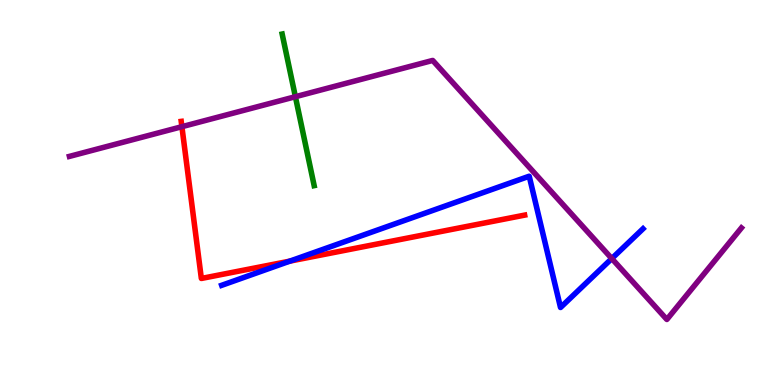[{'lines': ['blue', 'red'], 'intersections': [{'x': 3.74, 'y': 3.22}]}, {'lines': ['green', 'red'], 'intersections': []}, {'lines': ['purple', 'red'], 'intersections': [{'x': 2.35, 'y': 6.71}]}, {'lines': ['blue', 'green'], 'intersections': []}, {'lines': ['blue', 'purple'], 'intersections': [{'x': 7.89, 'y': 3.28}]}, {'lines': ['green', 'purple'], 'intersections': [{'x': 3.81, 'y': 7.49}]}]